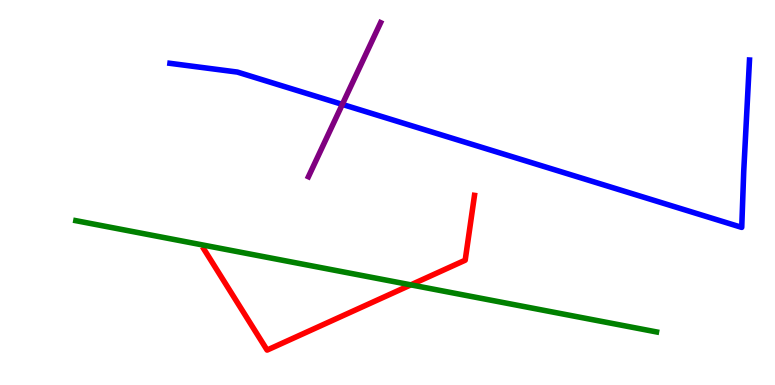[{'lines': ['blue', 'red'], 'intersections': []}, {'lines': ['green', 'red'], 'intersections': [{'x': 5.3, 'y': 2.6}]}, {'lines': ['purple', 'red'], 'intersections': []}, {'lines': ['blue', 'green'], 'intersections': []}, {'lines': ['blue', 'purple'], 'intersections': [{'x': 4.42, 'y': 7.29}]}, {'lines': ['green', 'purple'], 'intersections': []}]